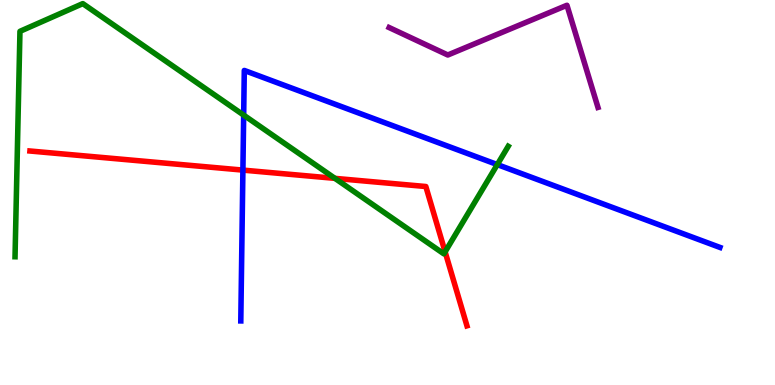[{'lines': ['blue', 'red'], 'intersections': [{'x': 3.13, 'y': 5.58}]}, {'lines': ['green', 'red'], 'intersections': [{'x': 4.32, 'y': 5.37}, {'x': 5.74, 'y': 3.46}]}, {'lines': ['purple', 'red'], 'intersections': []}, {'lines': ['blue', 'green'], 'intersections': [{'x': 3.14, 'y': 7.01}, {'x': 6.42, 'y': 5.73}]}, {'lines': ['blue', 'purple'], 'intersections': []}, {'lines': ['green', 'purple'], 'intersections': []}]